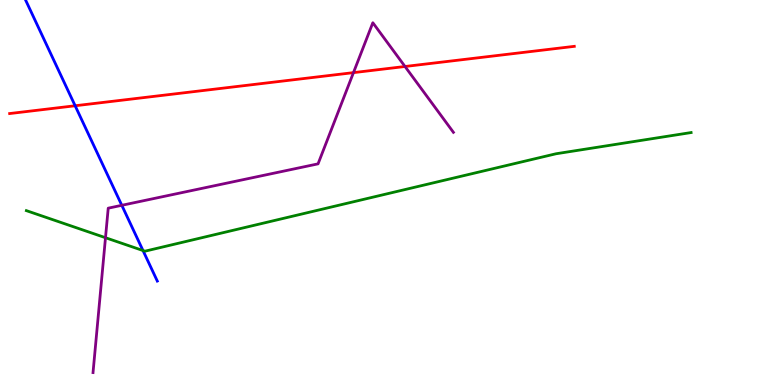[{'lines': ['blue', 'red'], 'intersections': [{'x': 0.97, 'y': 7.25}]}, {'lines': ['green', 'red'], 'intersections': []}, {'lines': ['purple', 'red'], 'intersections': [{'x': 4.56, 'y': 8.11}, {'x': 5.23, 'y': 8.27}]}, {'lines': ['blue', 'green'], 'intersections': [{'x': 1.85, 'y': 3.49}]}, {'lines': ['blue', 'purple'], 'intersections': [{'x': 1.57, 'y': 4.67}]}, {'lines': ['green', 'purple'], 'intersections': [{'x': 1.36, 'y': 3.83}]}]